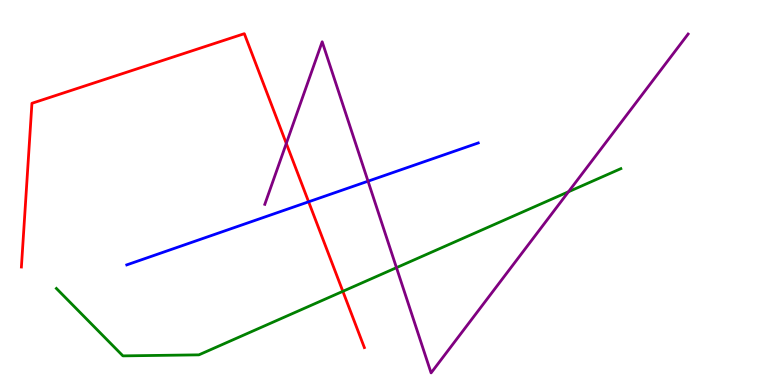[{'lines': ['blue', 'red'], 'intersections': [{'x': 3.98, 'y': 4.76}]}, {'lines': ['green', 'red'], 'intersections': [{'x': 4.42, 'y': 2.43}]}, {'lines': ['purple', 'red'], 'intersections': [{'x': 3.69, 'y': 6.27}]}, {'lines': ['blue', 'green'], 'intersections': []}, {'lines': ['blue', 'purple'], 'intersections': [{'x': 4.75, 'y': 5.29}]}, {'lines': ['green', 'purple'], 'intersections': [{'x': 5.12, 'y': 3.05}, {'x': 7.34, 'y': 5.02}]}]